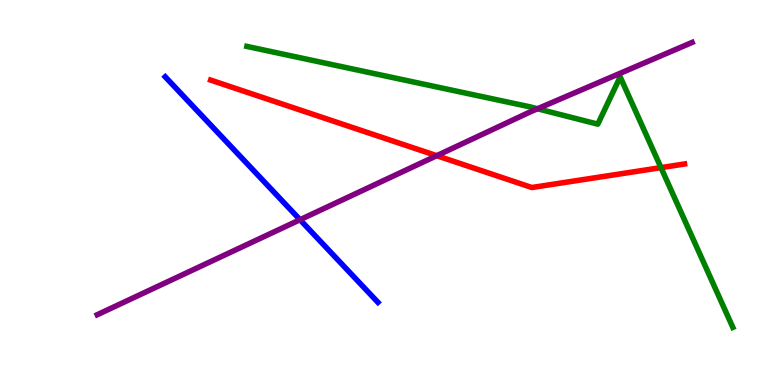[{'lines': ['blue', 'red'], 'intersections': []}, {'lines': ['green', 'red'], 'intersections': [{'x': 8.53, 'y': 5.65}]}, {'lines': ['purple', 'red'], 'intersections': [{'x': 5.63, 'y': 5.96}]}, {'lines': ['blue', 'green'], 'intersections': []}, {'lines': ['blue', 'purple'], 'intersections': [{'x': 3.87, 'y': 4.29}]}, {'lines': ['green', 'purple'], 'intersections': [{'x': 6.94, 'y': 7.18}]}]